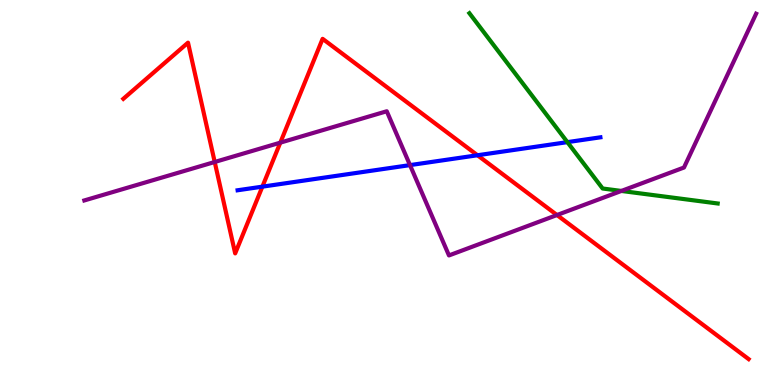[{'lines': ['blue', 'red'], 'intersections': [{'x': 3.39, 'y': 5.15}, {'x': 6.16, 'y': 5.97}]}, {'lines': ['green', 'red'], 'intersections': []}, {'lines': ['purple', 'red'], 'intersections': [{'x': 2.77, 'y': 5.79}, {'x': 3.62, 'y': 6.29}, {'x': 7.19, 'y': 4.41}]}, {'lines': ['blue', 'green'], 'intersections': [{'x': 7.32, 'y': 6.31}]}, {'lines': ['blue', 'purple'], 'intersections': [{'x': 5.29, 'y': 5.71}]}, {'lines': ['green', 'purple'], 'intersections': [{'x': 8.02, 'y': 5.04}]}]